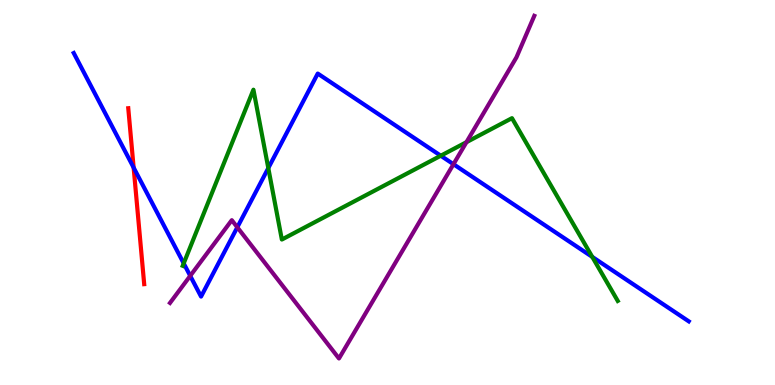[{'lines': ['blue', 'red'], 'intersections': [{'x': 1.72, 'y': 5.65}]}, {'lines': ['green', 'red'], 'intersections': []}, {'lines': ['purple', 'red'], 'intersections': []}, {'lines': ['blue', 'green'], 'intersections': [{'x': 2.37, 'y': 3.16}, {'x': 3.46, 'y': 5.63}, {'x': 5.69, 'y': 5.96}, {'x': 7.64, 'y': 3.33}]}, {'lines': ['blue', 'purple'], 'intersections': [{'x': 2.45, 'y': 2.84}, {'x': 3.06, 'y': 4.1}, {'x': 5.85, 'y': 5.73}]}, {'lines': ['green', 'purple'], 'intersections': [{'x': 6.02, 'y': 6.31}]}]